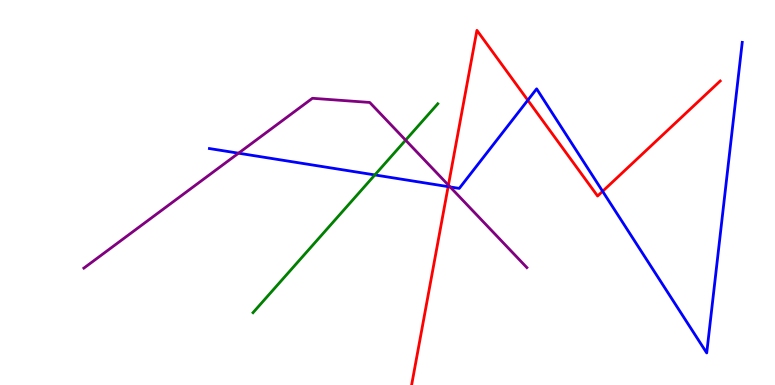[{'lines': ['blue', 'red'], 'intersections': [{'x': 5.78, 'y': 5.15}, {'x': 6.81, 'y': 7.4}, {'x': 7.78, 'y': 5.03}]}, {'lines': ['green', 'red'], 'intersections': []}, {'lines': ['purple', 'red'], 'intersections': [{'x': 5.79, 'y': 5.19}]}, {'lines': ['blue', 'green'], 'intersections': [{'x': 4.84, 'y': 5.46}]}, {'lines': ['blue', 'purple'], 'intersections': [{'x': 3.08, 'y': 6.02}, {'x': 5.81, 'y': 5.14}]}, {'lines': ['green', 'purple'], 'intersections': [{'x': 5.23, 'y': 6.36}]}]